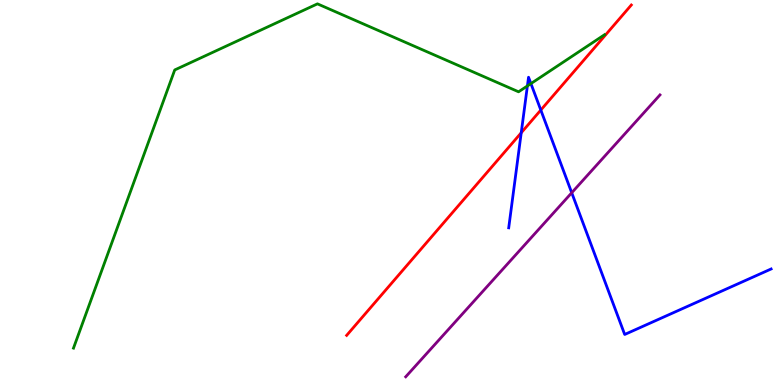[{'lines': ['blue', 'red'], 'intersections': [{'x': 6.73, 'y': 6.55}, {'x': 6.98, 'y': 7.14}]}, {'lines': ['green', 'red'], 'intersections': []}, {'lines': ['purple', 'red'], 'intersections': []}, {'lines': ['blue', 'green'], 'intersections': [{'x': 6.81, 'y': 7.77}, {'x': 6.85, 'y': 7.83}]}, {'lines': ['blue', 'purple'], 'intersections': [{'x': 7.38, 'y': 4.99}]}, {'lines': ['green', 'purple'], 'intersections': []}]